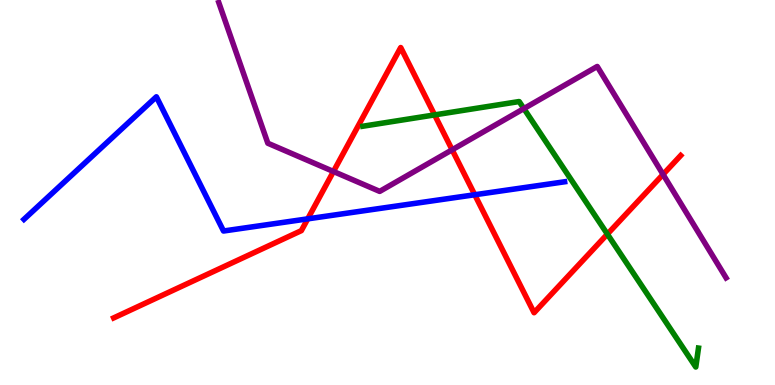[{'lines': ['blue', 'red'], 'intersections': [{'x': 3.97, 'y': 4.32}, {'x': 6.13, 'y': 4.94}]}, {'lines': ['green', 'red'], 'intersections': [{'x': 5.61, 'y': 7.02}, {'x': 7.84, 'y': 3.92}]}, {'lines': ['purple', 'red'], 'intersections': [{'x': 4.3, 'y': 5.55}, {'x': 5.83, 'y': 6.11}, {'x': 8.56, 'y': 5.47}]}, {'lines': ['blue', 'green'], 'intersections': []}, {'lines': ['blue', 'purple'], 'intersections': []}, {'lines': ['green', 'purple'], 'intersections': [{'x': 6.76, 'y': 7.18}]}]